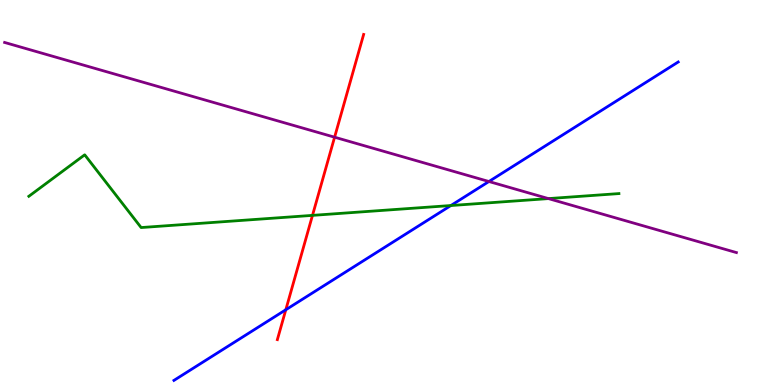[{'lines': ['blue', 'red'], 'intersections': [{'x': 3.69, 'y': 1.95}]}, {'lines': ['green', 'red'], 'intersections': [{'x': 4.03, 'y': 4.41}]}, {'lines': ['purple', 'red'], 'intersections': [{'x': 4.32, 'y': 6.44}]}, {'lines': ['blue', 'green'], 'intersections': [{'x': 5.82, 'y': 4.66}]}, {'lines': ['blue', 'purple'], 'intersections': [{'x': 6.31, 'y': 5.29}]}, {'lines': ['green', 'purple'], 'intersections': [{'x': 7.08, 'y': 4.84}]}]